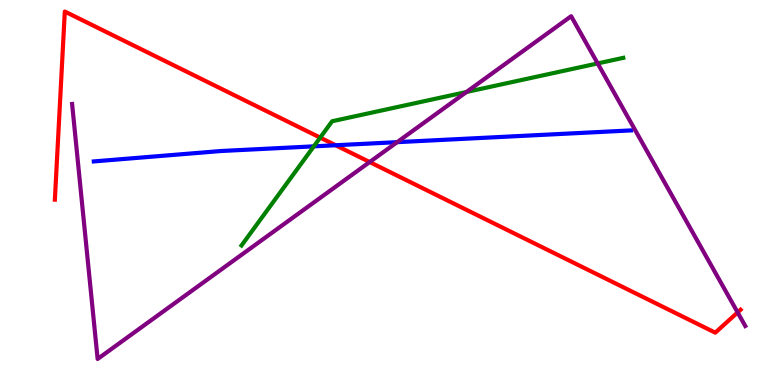[{'lines': ['blue', 'red'], 'intersections': [{'x': 4.33, 'y': 6.23}]}, {'lines': ['green', 'red'], 'intersections': [{'x': 4.13, 'y': 6.43}]}, {'lines': ['purple', 'red'], 'intersections': [{'x': 4.77, 'y': 5.79}, {'x': 9.52, 'y': 1.89}]}, {'lines': ['blue', 'green'], 'intersections': [{'x': 4.05, 'y': 6.2}]}, {'lines': ['blue', 'purple'], 'intersections': [{'x': 5.12, 'y': 6.31}]}, {'lines': ['green', 'purple'], 'intersections': [{'x': 6.02, 'y': 7.61}, {'x': 7.71, 'y': 8.35}]}]